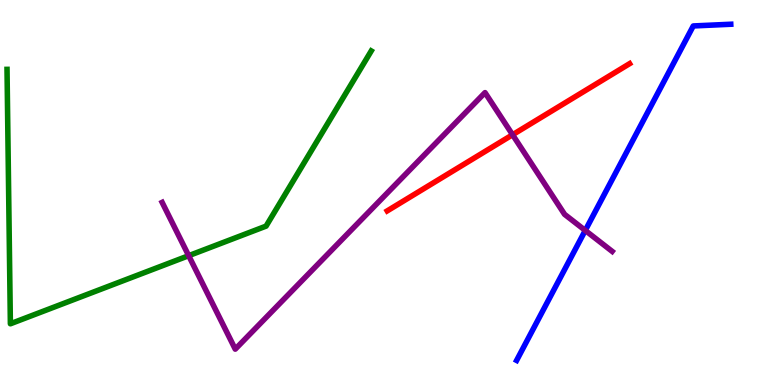[{'lines': ['blue', 'red'], 'intersections': []}, {'lines': ['green', 'red'], 'intersections': []}, {'lines': ['purple', 'red'], 'intersections': [{'x': 6.61, 'y': 6.5}]}, {'lines': ['blue', 'green'], 'intersections': []}, {'lines': ['blue', 'purple'], 'intersections': [{'x': 7.55, 'y': 4.01}]}, {'lines': ['green', 'purple'], 'intersections': [{'x': 2.43, 'y': 3.36}]}]